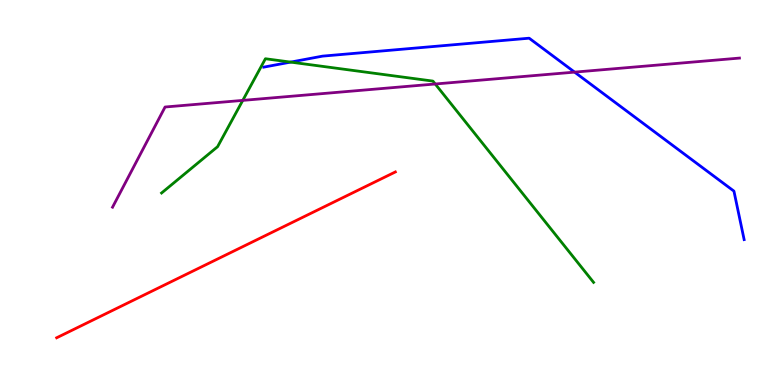[{'lines': ['blue', 'red'], 'intersections': []}, {'lines': ['green', 'red'], 'intersections': []}, {'lines': ['purple', 'red'], 'intersections': []}, {'lines': ['blue', 'green'], 'intersections': [{'x': 3.75, 'y': 8.39}]}, {'lines': ['blue', 'purple'], 'intersections': [{'x': 7.41, 'y': 8.13}]}, {'lines': ['green', 'purple'], 'intersections': [{'x': 3.13, 'y': 7.39}, {'x': 5.62, 'y': 7.82}]}]